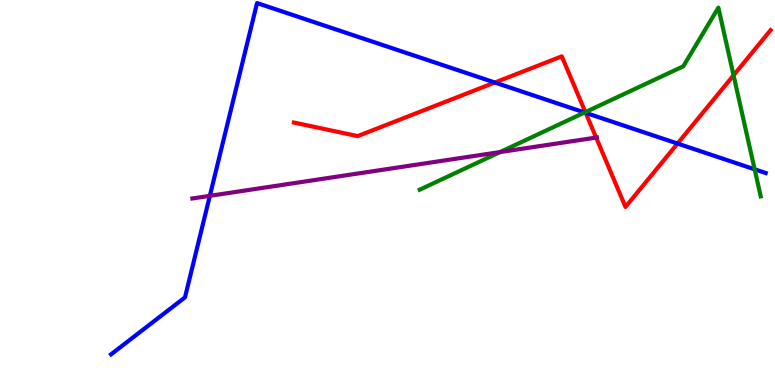[{'lines': ['blue', 'red'], 'intersections': [{'x': 6.39, 'y': 7.86}, {'x': 7.56, 'y': 7.07}, {'x': 8.74, 'y': 6.27}]}, {'lines': ['green', 'red'], 'intersections': [{'x': 7.55, 'y': 7.09}, {'x': 9.47, 'y': 8.04}]}, {'lines': ['purple', 'red'], 'intersections': [{'x': 7.69, 'y': 6.43}]}, {'lines': ['blue', 'green'], 'intersections': [{'x': 7.54, 'y': 7.08}, {'x': 9.74, 'y': 5.6}]}, {'lines': ['blue', 'purple'], 'intersections': [{'x': 2.71, 'y': 4.91}]}, {'lines': ['green', 'purple'], 'intersections': [{'x': 6.45, 'y': 6.05}]}]